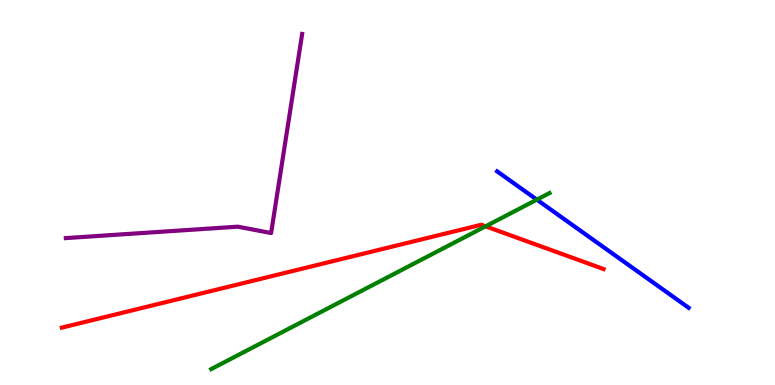[{'lines': ['blue', 'red'], 'intersections': []}, {'lines': ['green', 'red'], 'intersections': [{'x': 6.27, 'y': 4.12}]}, {'lines': ['purple', 'red'], 'intersections': []}, {'lines': ['blue', 'green'], 'intersections': [{'x': 6.93, 'y': 4.81}]}, {'lines': ['blue', 'purple'], 'intersections': []}, {'lines': ['green', 'purple'], 'intersections': []}]